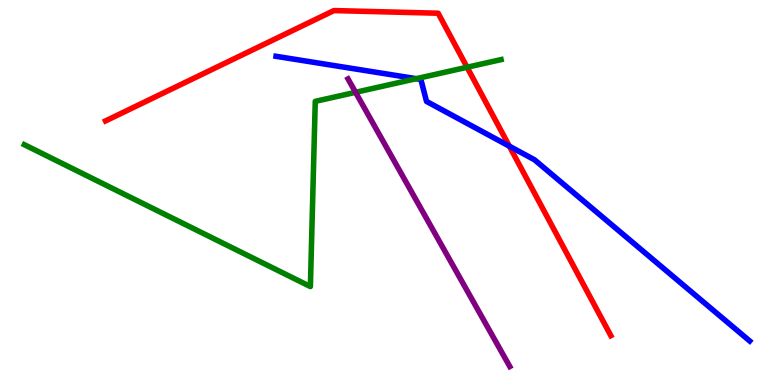[{'lines': ['blue', 'red'], 'intersections': [{'x': 6.57, 'y': 6.2}]}, {'lines': ['green', 'red'], 'intersections': [{'x': 6.03, 'y': 8.25}]}, {'lines': ['purple', 'red'], 'intersections': []}, {'lines': ['blue', 'green'], 'intersections': [{'x': 5.37, 'y': 7.96}]}, {'lines': ['blue', 'purple'], 'intersections': []}, {'lines': ['green', 'purple'], 'intersections': [{'x': 4.59, 'y': 7.6}]}]